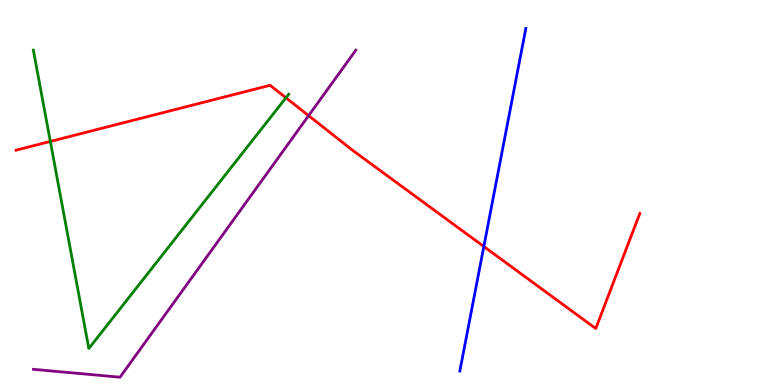[{'lines': ['blue', 'red'], 'intersections': [{'x': 6.24, 'y': 3.6}]}, {'lines': ['green', 'red'], 'intersections': [{'x': 0.649, 'y': 6.33}, {'x': 3.69, 'y': 7.46}]}, {'lines': ['purple', 'red'], 'intersections': [{'x': 3.98, 'y': 7.0}]}, {'lines': ['blue', 'green'], 'intersections': []}, {'lines': ['blue', 'purple'], 'intersections': []}, {'lines': ['green', 'purple'], 'intersections': []}]